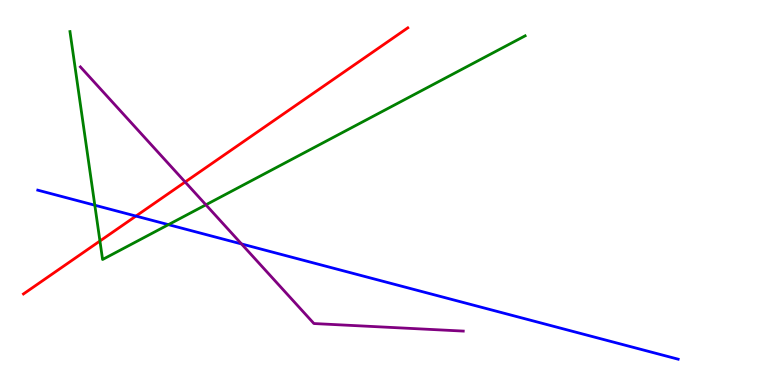[{'lines': ['blue', 'red'], 'intersections': [{'x': 1.75, 'y': 4.39}]}, {'lines': ['green', 'red'], 'intersections': [{'x': 1.29, 'y': 3.74}]}, {'lines': ['purple', 'red'], 'intersections': [{'x': 2.39, 'y': 5.27}]}, {'lines': ['blue', 'green'], 'intersections': [{'x': 1.22, 'y': 4.67}, {'x': 2.17, 'y': 4.17}]}, {'lines': ['blue', 'purple'], 'intersections': [{'x': 3.12, 'y': 3.66}]}, {'lines': ['green', 'purple'], 'intersections': [{'x': 2.66, 'y': 4.68}]}]